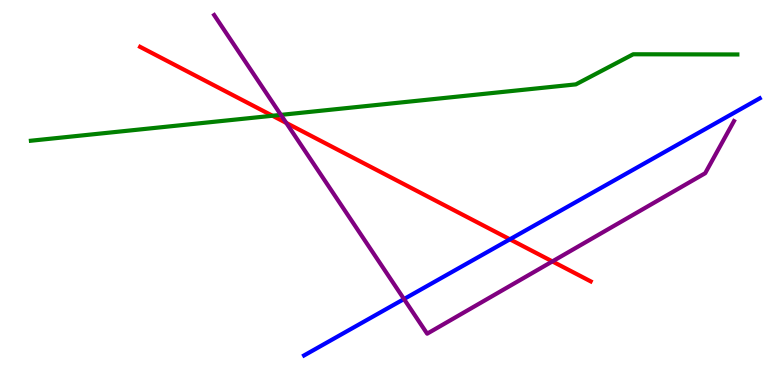[{'lines': ['blue', 'red'], 'intersections': [{'x': 6.58, 'y': 3.78}]}, {'lines': ['green', 'red'], 'intersections': [{'x': 3.52, 'y': 6.99}]}, {'lines': ['purple', 'red'], 'intersections': [{'x': 3.69, 'y': 6.81}, {'x': 7.13, 'y': 3.21}]}, {'lines': ['blue', 'green'], 'intersections': []}, {'lines': ['blue', 'purple'], 'intersections': [{'x': 5.21, 'y': 2.23}]}, {'lines': ['green', 'purple'], 'intersections': [{'x': 3.62, 'y': 7.02}]}]